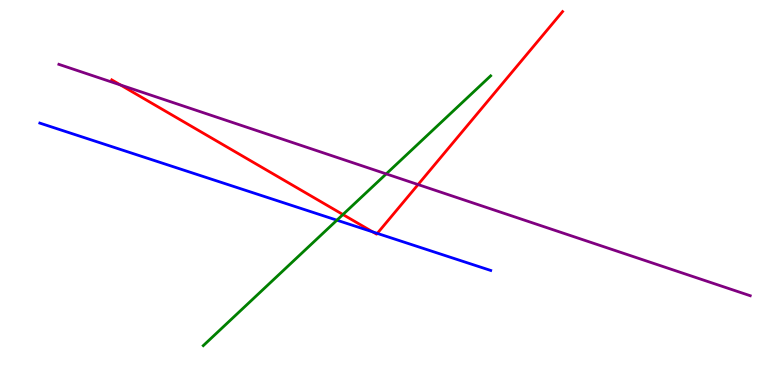[{'lines': ['blue', 'red'], 'intersections': [{'x': 4.81, 'y': 3.98}, {'x': 4.87, 'y': 3.94}]}, {'lines': ['green', 'red'], 'intersections': [{'x': 4.42, 'y': 4.43}]}, {'lines': ['purple', 'red'], 'intersections': [{'x': 1.55, 'y': 7.79}, {'x': 5.39, 'y': 5.21}]}, {'lines': ['blue', 'green'], 'intersections': [{'x': 4.35, 'y': 4.28}]}, {'lines': ['blue', 'purple'], 'intersections': []}, {'lines': ['green', 'purple'], 'intersections': [{'x': 4.98, 'y': 5.48}]}]